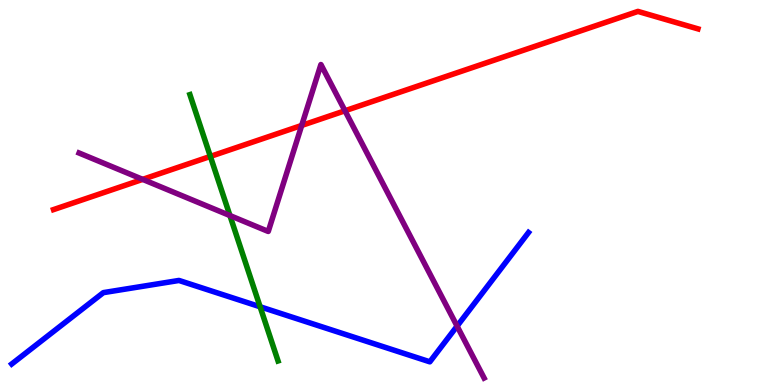[{'lines': ['blue', 'red'], 'intersections': []}, {'lines': ['green', 'red'], 'intersections': [{'x': 2.71, 'y': 5.94}]}, {'lines': ['purple', 'red'], 'intersections': [{'x': 1.84, 'y': 5.34}, {'x': 3.89, 'y': 6.74}, {'x': 4.45, 'y': 7.12}]}, {'lines': ['blue', 'green'], 'intersections': [{'x': 3.36, 'y': 2.03}]}, {'lines': ['blue', 'purple'], 'intersections': [{'x': 5.9, 'y': 1.53}]}, {'lines': ['green', 'purple'], 'intersections': [{'x': 2.97, 'y': 4.4}]}]